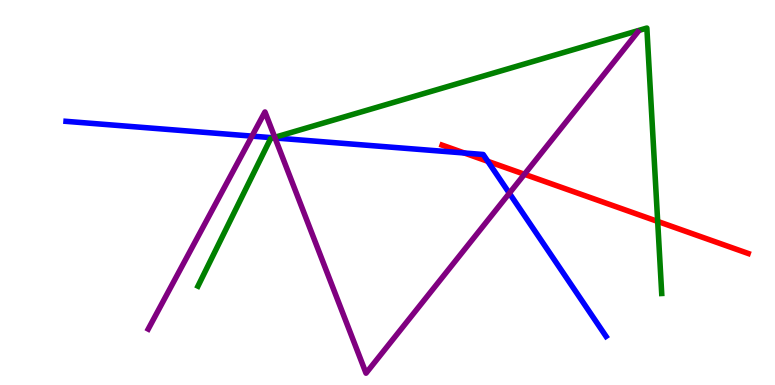[{'lines': ['blue', 'red'], 'intersections': [{'x': 5.99, 'y': 6.03}, {'x': 6.29, 'y': 5.81}]}, {'lines': ['green', 'red'], 'intersections': [{'x': 8.49, 'y': 4.25}]}, {'lines': ['purple', 'red'], 'intersections': [{'x': 6.77, 'y': 5.47}]}, {'lines': ['blue', 'green'], 'intersections': [{'x': 3.52, 'y': 6.42}]}, {'lines': ['blue', 'purple'], 'intersections': [{'x': 3.25, 'y': 6.46}, {'x': 3.55, 'y': 6.42}, {'x': 6.57, 'y': 4.98}]}, {'lines': ['green', 'purple'], 'intersections': [{'x': 3.55, 'y': 6.43}]}]